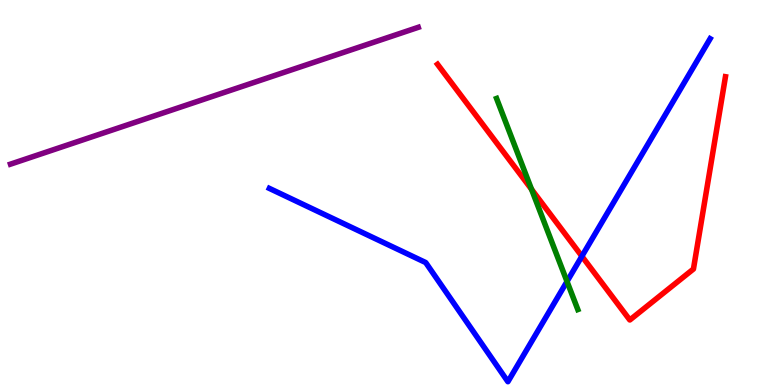[{'lines': ['blue', 'red'], 'intersections': [{'x': 7.51, 'y': 3.34}]}, {'lines': ['green', 'red'], 'intersections': [{'x': 6.86, 'y': 5.08}]}, {'lines': ['purple', 'red'], 'intersections': []}, {'lines': ['blue', 'green'], 'intersections': [{'x': 7.32, 'y': 2.69}]}, {'lines': ['blue', 'purple'], 'intersections': []}, {'lines': ['green', 'purple'], 'intersections': []}]